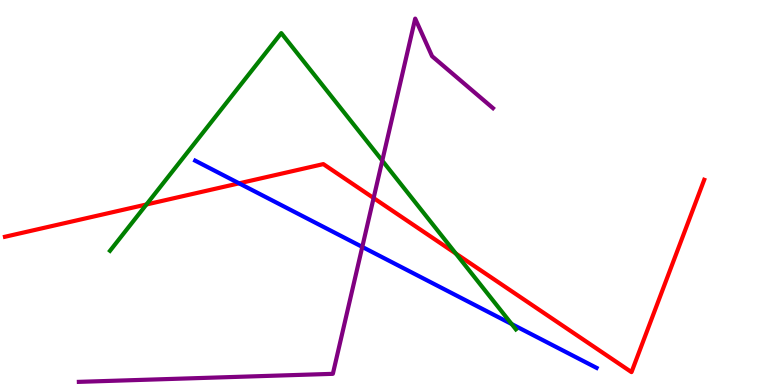[{'lines': ['blue', 'red'], 'intersections': [{'x': 3.09, 'y': 5.24}]}, {'lines': ['green', 'red'], 'intersections': [{'x': 1.89, 'y': 4.69}, {'x': 5.88, 'y': 3.41}]}, {'lines': ['purple', 'red'], 'intersections': [{'x': 4.82, 'y': 4.86}]}, {'lines': ['blue', 'green'], 'intersections': [{'x': 6.6, 'y': 1.58}]}, {'lines': ['blue', 'purple'], 'intersections': [{'x': 4.67, 'y': 3.59}]}, {'lines': ['green', 'purple'], 'intersections': [{'x': 4.93, 'y': 5.83}]}]